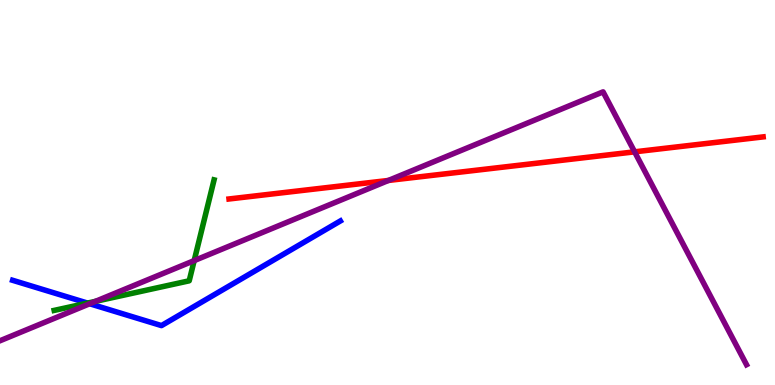[{'lines': ['blue', 'red'], 'intersections': []}, {'lines': ['green', 'red'], 'intersections': []}, {'lines': ['purple', 'red'], 'intersections': [{'x': 5.01, 'y': 5.31}, {'x': 8.19, 'y': 6.06}]}, {'lines': ['blue', 'green'], 'intersections': [{'x': 1.13, 'y': 2.13}]}, {'lines': ['blue', 'purple'], 'intersections': [{'x': 1.16, 'y': 2.11}]}, {'lines': ['green', 'purple'], 'intersections': [{'x': 1.23, 'y': 2.17}, {'x': 2.51, 'y': 3.23}]}]